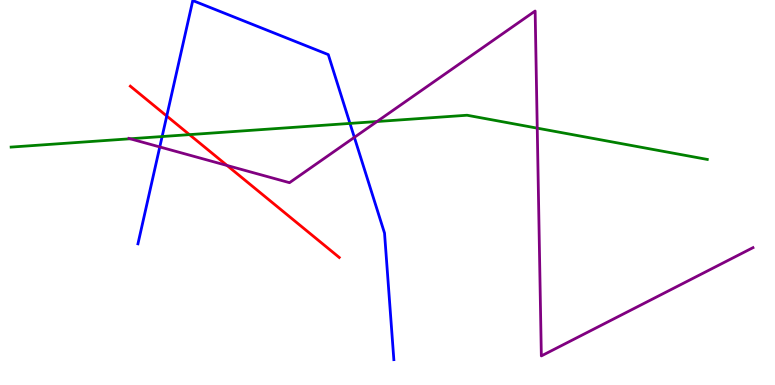[{'lines': ['blue', 'red'], 'intersections': [{'x': 2.15, 'y': 6.99}]}, {'lines': ['green', 'red'], 'intersections': [{'x': 2.44, 'y': 6.5}]}, {'lines': ['purple', 'red'], 'intersections': [{'x': 2.93, 'y': 5.7}]}, {'lines': ['blue', 'green'], 'intersections': [{'x': 2.09, 'y': 6.45}, {'x': 4.52, 'y': 6.79}]}, {'lines': ['blue', 'purple'], 'intersections': [{'x': 2.06, 'y': 6.18}, {'x': 4.57, 'y': 6.43}]}, {'lines': ['green', 'purple'], 'intersections': [{'x': 1.68, 'y': 6.4}, {'x': 4.86, 'y': 6.84}, {'x': 6.93, 'y': 6.67}]}]